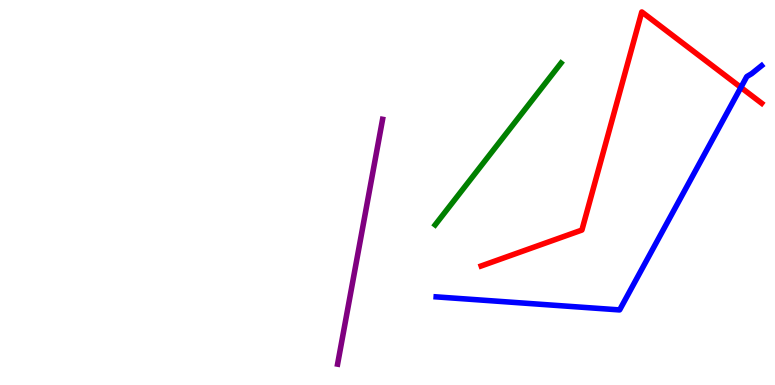[{'lines': ['blue', 'red'], 'intersections': [{'x': 9.56, 'y': 7.73}]}, {'lines': ['green', 'red'], 'intersections': []}, {'lines': ['purple', 'red'], 'intersections': []}, {'lines': ['blue', 'green'], 'intersections': []}, {'lines': ['blue', 'purple'], 'intersections': []}, {'lines': ['green', 'purple'], 'intersections': []}]